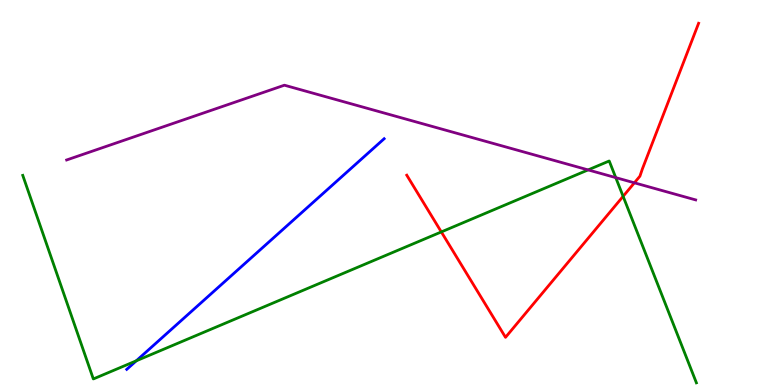[{'lines': ['blue', 'red'], 'intersections': []}, {'lines': ['green', 'red'], 'intersections': [{'x': 5.69, 'y': 3.98}, {'x': 8.04, 'y': 4.9}]}, {'lines': ['purple', 'red'], 'intersections': [{'x': 8.19, 'y': 5.25}]}, {'lines': ['blue', 'green'], 'intersections': [{'x': 1.76, 'y': 0.628}]}, {'lines': ['blue', 'purple'], 'intersections': []}, {'lines': ['green', 'purple'], 'intersections': [{'x': 7.59, 'y': 5.59}, {'x': 7.95, 'y': 5.39}]}]